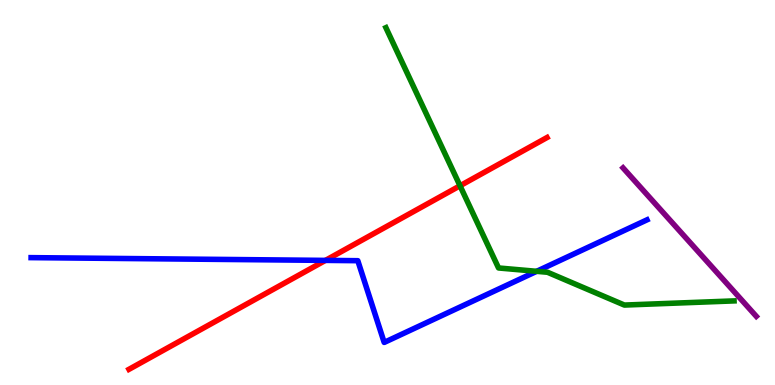[{'lines': ['blue', 'red'], 'intersections': [{'x': 4.2, 'y': 3.24}]}, {'lines': ['green', 'red'], 'intersections': [{'x': 5.94, 'y': 5.17}]}, {'lines': ['purple', 'red'], 'intersections': []}, {'lines': ['blue', 'green'], 'intersections': [{'x': 6.92, 'y': 2.95}]}, {'lines': ['blue', 'purple'], 'intersections': []}, {'lines': ['green', 'purple'], 'intersections': []}]